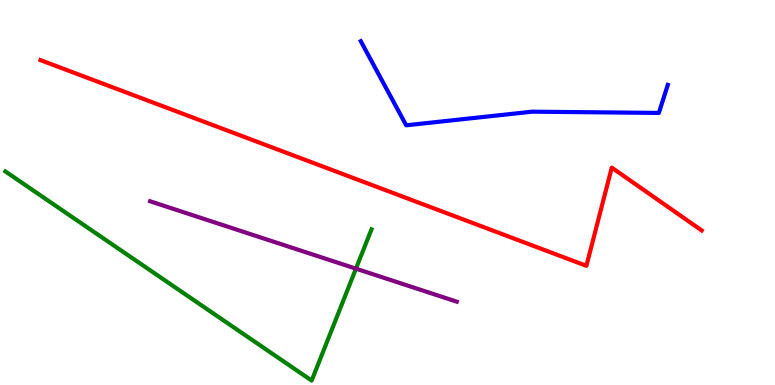[{'lines': ['blue', 'red'], 'intersections': []}, {'lines': ['green', 'red'], 'intersections': []}, {'lines': ['purple', 'red'], 'intersections': []}, {'lines': ['blue', 'green'], 'intersections': []}, {'lines': ['blue', 'purple'], 'intersections': []}, {'lines': ['green', 'purple'], 'intersections': [{'x': 4.59, 'y': 3.02}]}]